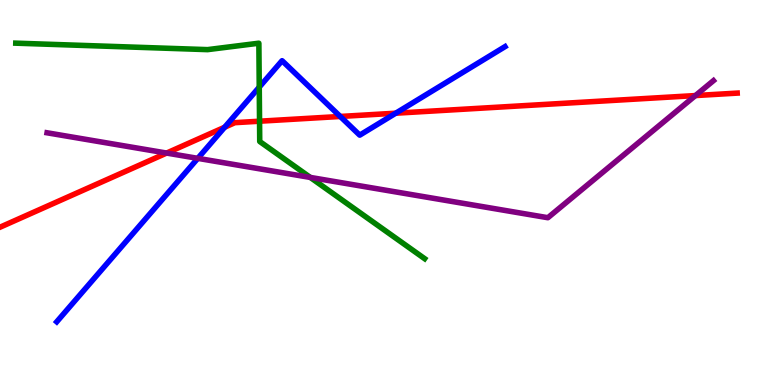[{'lines': ['blue', 'red'], 'intersections': [{'x': 2.9, 'y': 6.7}, {'x': 4.39, 'y': 6.97}, {'x': 5.11, 'y': 7.06}]}, {'lines': ['green', 'red'], 'intersections': [{'x': 3.35, 'y': 6.85}]}, {'lines': ['purple', 'red'], 'intersections': [{'x': 2.15, 'y': 6.02}, {'x': 8.97, 'y': 7.52}]}, {'lines': ['blue', 'green'], 'intersections': [{'x': 3.35, 'y': 7.74}]}, {'lines': ['blue', 'purple'], 'intersections': [{'x': 2.55, 'y': 5.89}]}, {'lines': ['green', 'purple'], 'intersections': [{'x': 4.0, 'y': 5.39}]}]